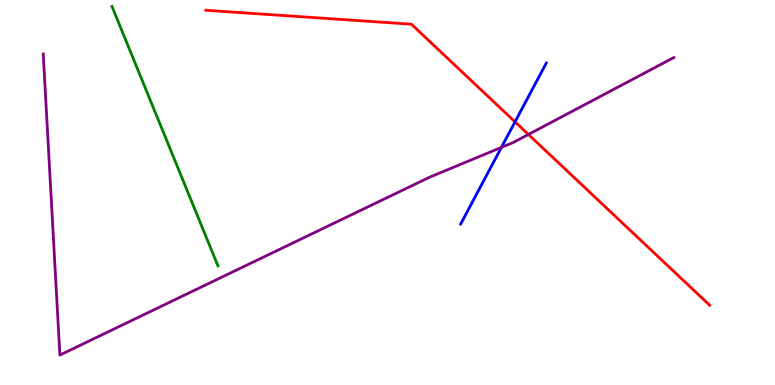[{'lines': ['blue', 'red'], 'intersections': [{'x': 6.65, 'y': 6.84}]}, {'lines': ['green', 'red'], 'intersections': []}, {'lines': ['purple', 'red'], 'intersections': [{'x': 6.82, 'y': 6.51}]}, {'lines': ['blue', 'green'], 'intersections': []}, {'lines': ['blue', 'purple'], 'intersections': [{'x': 6.47, 'y': 6.17}]}, {'lines': ['green', 'purple'], 'intersections': []}]